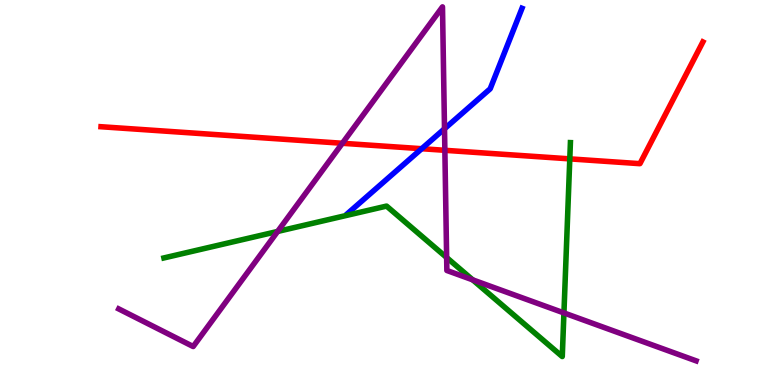[{'lines': ['blue', 'red'], 'intersections': [{'x': 5.44, 'y': 6.14}]}, {'lines': ['green', 'red'], 'intersections': [{'x': 7.35, 'y': 5.87}]}, {'lines': ['purple', 'red'], 'intersections': [{'x': 4.42, 'y': 6.28}, {'x': 5.74, 'y': 6.1}]}, {'lines': ['blue', 'green'], 'intersections': []}, {'lines': ['blue', 'purple'], 'intersections': [{'x': 5.74, 'y': 6.66}]}, {'lines': ['green', 'purple'], 'intersections': [{'x': 3.58, 'y': 3.99}, {'x': 5.76, 'y': 3.31}, {'x': 6.1, 'y': 2.73}, {'x': 7.28, 'y': 1.87}]}]